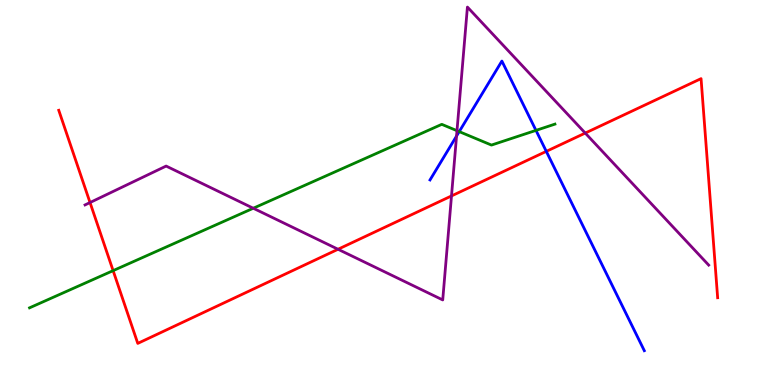[{'lines': ['blue', 'red'], 'intersections': [{'x': 7.05, 'y': 6.07}]}, {'lines': ['green', 'red'], 'intersections': [{'x': 1.46, 'y': 2.97}]}, {'lines': ['purple', 'red'], 'intersections': [{'x': 1.16, 'y': 4.74}, {'x': 4.36, 'y': 3.53}, {'x': 5.83, 'y': 4.91}, {'x': 7.55, 'y': 6.54}]}, {'lines': ['blue', 'green'], 'intersections': [{'x': 5.93, 'y': 6.58}, {'x': 6.92, 'y': 6.61}]}, {'lines': ['blue', 'purple'], 'intersections': [{'x': 5.89, 'y': 6.47}]}, {'lines': ['green', 'purple'], 'intersections': [{'x': 3.27, 'y': 4.59}, {'x': 5.9, 'y': 6.61}]}]